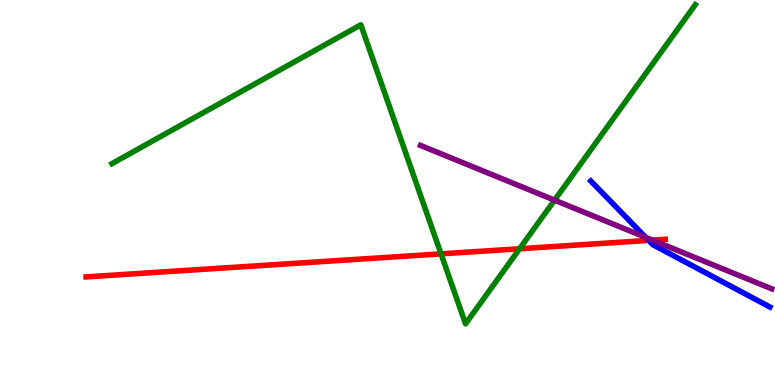[{'lines': ['blue', 'red'], 'intersections': [{'x': 8.37, 'y': 3.76}]}, {'lines': ['green', 'red'], 'intersections': [{'x': 5.69, 'y': 3.41}, {'x': 6.7, 'y': 3.54}]}, {'lines': ['purple', 'red'], 'intersections': [{'x': 8.42, 'y': 3.76}]}, {'lines': ['blue', 'green'], 'intersections': []}, {'lines': ['blue', 'purple'], 'intersections': [{'x': 8.33, 'y': 3.83}]}, {'lines': ['green', 'purple'], 'intersections': [{'x': 7.16, 'y': 4.8}]}]